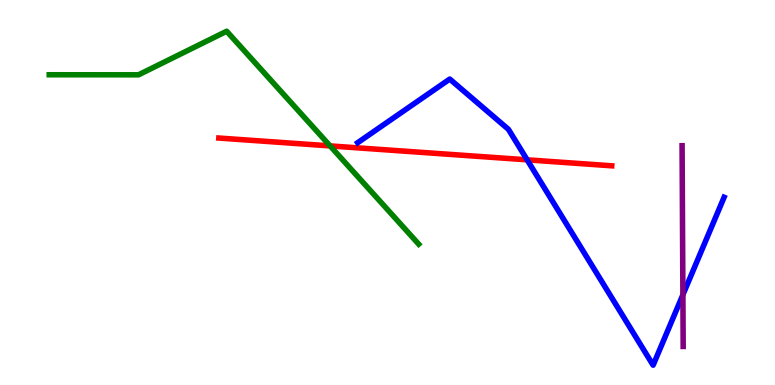[{'lines': ['blue', 'red'], 'intersections': [{'x': 6.8, 'y': 5.85}]}, {'lines': ['green', 'red'], 'intersections': [{'x': 4.26, 'y': 6.21}]}, {'lines': ['purple', 'red'], 'intersections': []}, {'lines': ['blue', 'green'], 'intersections': []}, {'lines': ['blue', 'purple'], 'intersections': [{'x': 8.81, 'y': 2.34}]}, {'lines': ['green', 'purple'], 'intersections': []}]